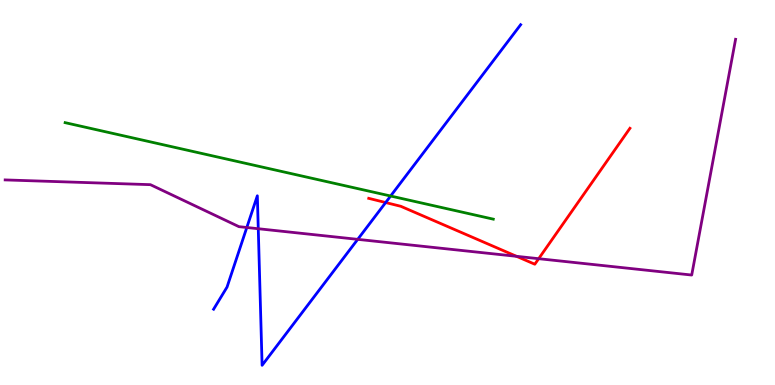[{'lines': ['blue', 'red'], 'intersections': [{'x': 4.98, 'y': 4.74}]}, {'lines': ['green', 'red'], 'intersections': []}, {'lines': ['purple', 'red'], 'intersections': [{'x': 6.66, 'y': 3.34}, {'x': 6.95, 'y': 3.28}]}, {'lines': ['blue', 'green'], 'intersections': [{'x': 5.04, 'y': 4.91}]}, {'lines': ['blue', 'purple'], 'intersections': [{'x': 3.18, 'y': 4.09}, {'x': 3.33, 'y': 4.06}, {'x': 4.62, 'y': 3.78}]}, {'lines': ['green', 'purple'], 'intersections': []}]